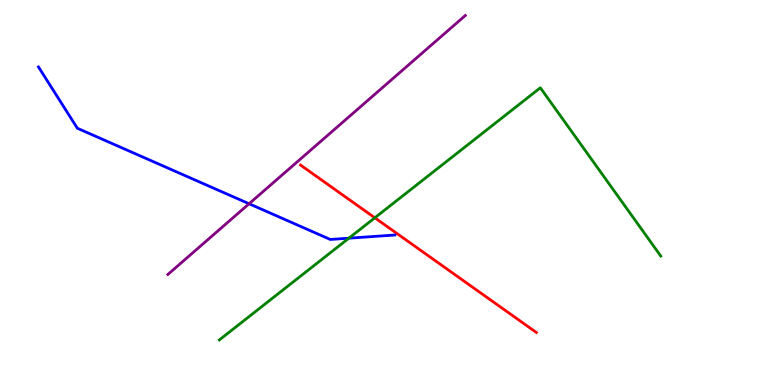[{'lines': ['blue', 'red'], 'intersections': []}, {'lines': ['green', 'red'], 'intersections': [{'x': 4.84, 'y': 4.34}]}, {'lines': ['purple', 'red'], 'intersections': []}, {'lines': ['blue', 'green'], 'intersections': [{'x': 4.5, 'y': 3.81}]}, {'lines': ['blue', 'purple'], 'intersections': [{'x': 3.21, 'y': 4.71}]}, {'lines': ['green', 'purple'], 'intersections': []}]